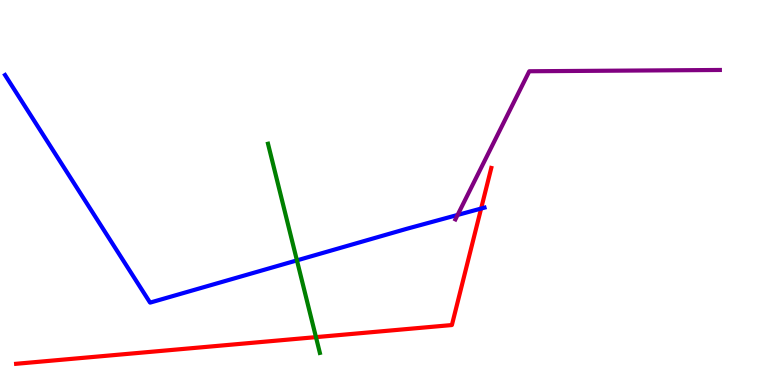[{'lines': ['blue', 'red'], 'intersections': [{'x': 6.21, 'y': 4.58}]}, {'lines': ['green', 'red'], 'intersections': [{'x': 4.08, 'y': 1.24}]}, {'lines': ['purple', 'red'], 'intersections': []}, {'lines': ['blue', 'green'], 'intersections': [{'x': 3.83, 'y': 3.24}]}, {'lines': ['blue', 'purple'], 'intersections': [{'x': 5.9, 'y': 4.42}]}, {'lines': ['green', 'purple'], 'intersections': []}]